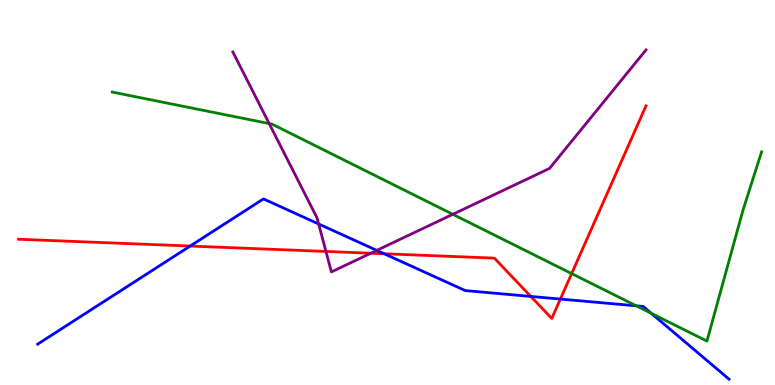[{'lines': ['blue', 'red'], 'intersections': [{'x': 2.45, 'y': 3.61}, {'x': 4.96, 'y': 3.41}, {'x': 6.85, 'y': 2.3}, {'x': 7.23, 'y': 2.23}]}, {'lines': ['green', 'red'], 'intersections': [{'x': 7.38, 'y': 2.89}]}, {'lines': ['purple', 'red'], 'intersections': [{'x': 4.21, 'y': 3.47}, {'x': 4.78, 'y': 3.42}]}, {'lines': ['blue', 'green'], 'intersections': [{'x': 8.21, 'y': 2.06}, {'x': 8.4, 'y': 1.86}]}, {'lines': ['blue', 'purple'], 'intersections': [{'x': 4.11, 'y': 4.18}, {'x': 4.86, 'y': 3.5}]}, {'lines': ['green', 'purple'], 'intersections': [{'x': 3.47, 'y': 6.79}, {'x': 5.84, 'y': 4.43}]}]